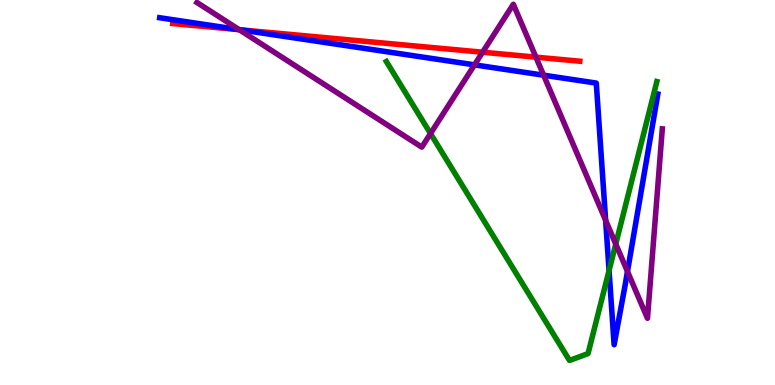[{'lines': ['blue', 'red'], 'intersections': [{'x': 3.1, 'y': 9.23}]}, {'lines': ['green', 'red'], 'intersections': []}, {'lines': ['purple', 'red'], 'intersections': [{'x': 3.09, 'y': 9.23}, {'x': 6.23, 'y': 8.64}, {'x': 6.92, 'y': 8.52}]}, {'lines': ['blue', 'green'], 'intersections': [{'x': 7.86, 'y': 2.97}]}, {'lines': ['blue', 'purple'], 'intersections': [{'x': 3.09, 'y': 9.23}, {'x': 6.12, 'y': 8.32}, {'x': 7.01, 'y': 8.05}, {'x': 7.81, 'y': 4.28}, {'x': 8.1, 'y': 2.95}]}, {'lines': ['green', 'purple'], 'intersections': [{'x': 5.55, 'y': 6.53}, {'x': 7.95, 'y': 3.66}]}]